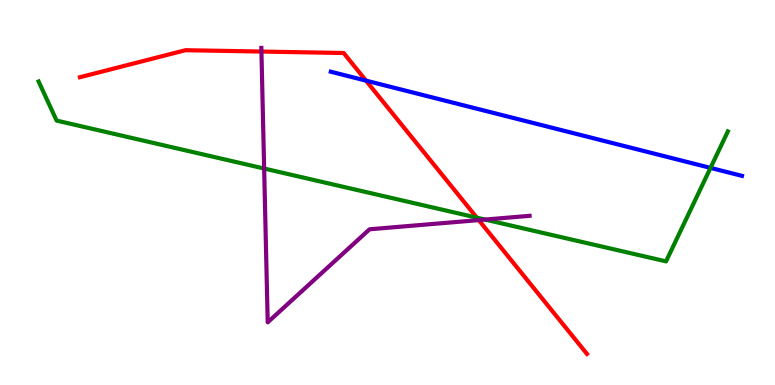[{'lines': ['blue', 'red'], 'intersections': [{'x': 4.72, 'y': 7.91}]}, {'lines': ['green', 'red'], 'intersections': [{'x': 6.15, 'y': 4.35}]}, {'lines': ['purple', 'red'], 'intersections': [{'x': 3.37, 'y': 8.66}, {'x': 6.18, 'y': 4.28}]}, {'lines': ['blue', 'green'], 'intersections': [{'x': 9.17, 'y': 5.64}]}, {'lines': ['blue', 'purple'], 'intersections': []}, {'lines': ['green', 'purple'], 'intersections': [{'x': 3.41, 'y': 5.62}, {'x': 6.26, 'y': 4.3}]}]